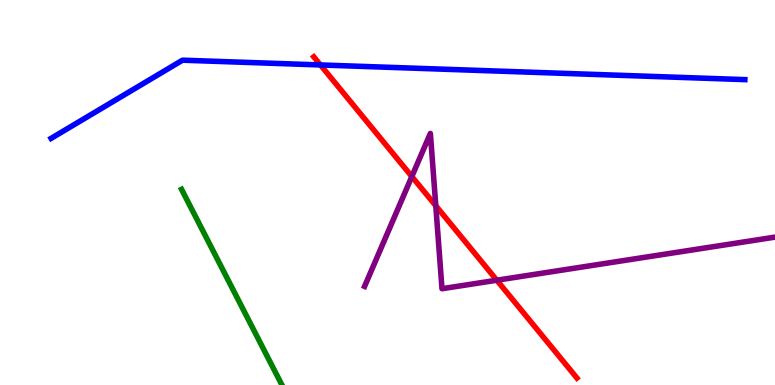[{'lines': ['blue', 'red'], 'intersections': [{'x': 4.13, 'y': 8.31}]}, {'lines': ['green', 'red'], 'intersections': []}, {'lines': ['purple', 'red'], 'intersections': [{'x': 5.31, 'y': 5.42}, {'x': 5.62, 'y': 4.66}, {'x': 6.41, 'y': 2.72}]}, {'lines': ['blue', 'green'], 'intersections': []}, {'lines': ['blue', 'purple'], 'intersections': []}, {'lines': ['green', 'purple'], 'intersections': []}]